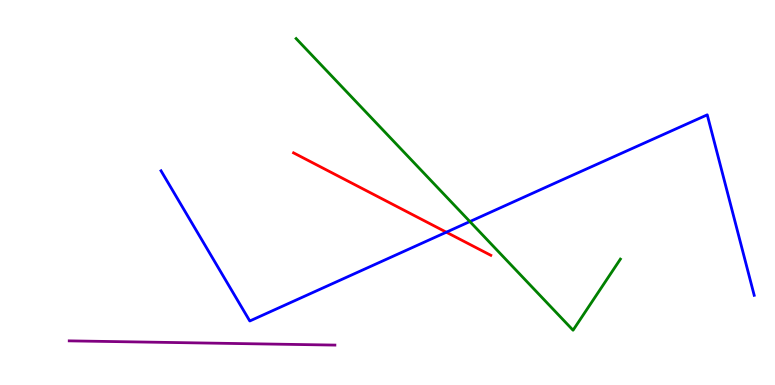[{'lines': ['blue', 'red'], 'intersections': [{'x': 5.76, 'y': 3.97}]}, {'lines': ['green', 'red'], 'intersections': []}, {'lines': ['purple', 'red'], 'intersections': []}, {'lines': ['blue', 'green'], 'intersections': [{'x': 6.06, 'y': 4.25}]}, {'lines': ['blue', 'purple'], 'intersections': []}, {'lines': ['green', 'purple'], 'intersections': []}]